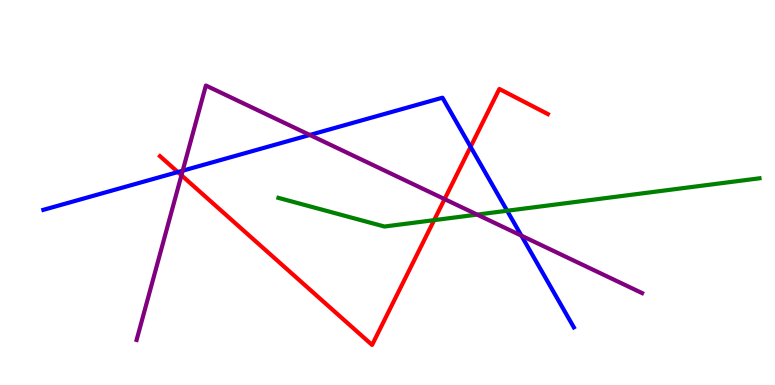[{'lines': ['blue', 'red'], 'intersections': [{'x': 2.29, 'y': 5.53}, {'x': 6.07, 'y': 6.19}]}, {'lines': ['green', 'red'], 'intersections': [{'x': 5.6, 'y': 4.28}]}, {'lines': ['purple', 'red'], 'intersections': [{'x': 2.34, 'y': 5.45}, {'x': 5.74, 'y': 4.83}]}, {'lines': ['blue', 'green'], 'intersections': [{'x': 6.54, 'y': 4.53}]}, {'lines': ['blue', 'purple'], 'intersections': [{'x': 2.36, 'y': 5.57}, {'x': 4.0, 'y': 6.49}, {'x': 6.73, 'y': 3.88}]}, {'lines': ['green', 'purple'], 'intersections': [{'x': 6.16, 'y': 4.43}]}]